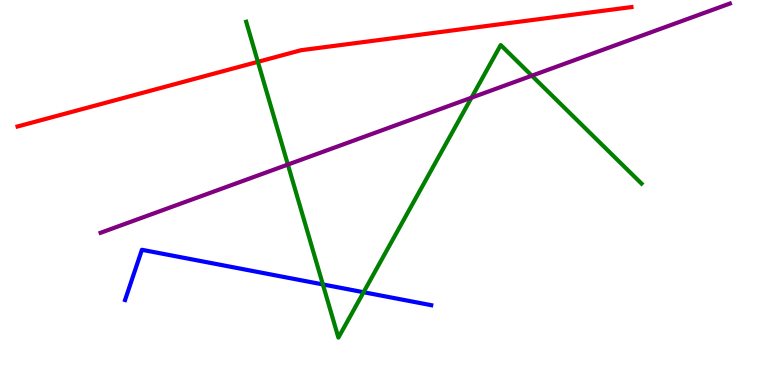[{'lines': ['blue', 'red'], 'intersections': []}, {'lines': ['green', 'red'], 'intersections': [{'x': 3.33, 'y': 8.39}]}, {'lines': ['purple', 'red'], 'intersections': []}, {'lines': ['blue', 'green'], 'intersections': [{'x': 4.17, 'y': 2.61}, {'x': 4.69, 'y': 2.41}]}, {'lines': ['blue', 'purple'], 'intersections': []}, {'lines': ['green', 'purple'], 'intersections': [{'x': 3.71, 'y': 5.73}, {'x': 6.08, 'y': 7.46}, {'x': 6.86, 'y': 8.03}]}]